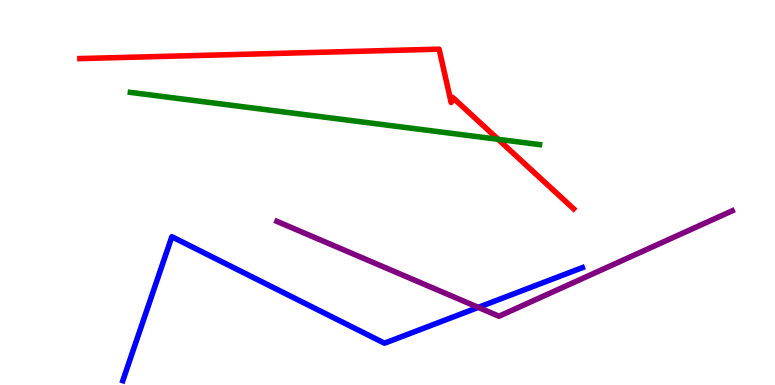[{'lines': ['blue', 'red'], 'intersections': []}, {'lines': ['green', 'red'], 'intersections': [{'x': 6.43, 'y': 6.38}]}, {'lines': ['purple', 'red'], 'intersections': []}, {'lines': ['blue', 'green'], 'intersections': []}, {'lines': ['blue', 'purple'], 'intersections': [{'x': 6.17, 'y': 2.02}]}, {'lines': ['green', 'purple'], 'intersections': []}]